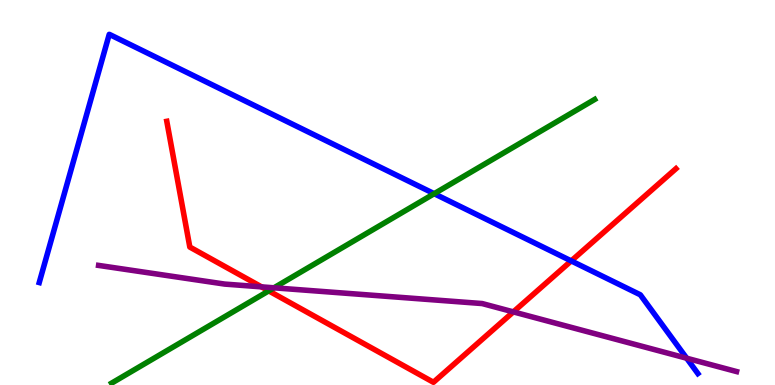[{'lines': ['blue', 'red'], 'intersections': [{'x': 7.37, 'y': 3.22}]}, {'lines': ['green', 'red'], 'intersections': [{'x': 3.47, 'y': 2.45}]}, {'lines': ['purple', 'red'], 'intersections': [{'x': 3.37, 'y': 2.55}, {'x': 6.62, 'y': 1.9}]}, {'lines': ['blue', 'green'], 'intersections': [{'x': 5.6, 'y': 4.97}]}, {'lines': ['blue', 'purple'], 'intersections': [{'x': 8.86, 'y': 0.696}]}, {'lines': ['green', 'purple'], 'intersections': [{'x': 3.53, 'y': 2.52}]}]